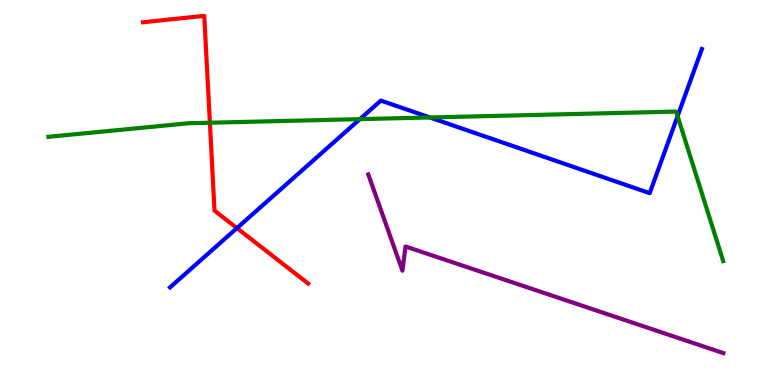[{'lines': ['blue', 'red'], 'intersections': [{'x': 3.06, 'y': 4.08}]}, {'lines': ['green', 'red'], 'intersections': [{'x': 2.71, 'y': 6.81}]}, {'lines': ['purple', 'red'], 'intersections': []}, {'lines': ['blue', 'green'], 'intersections': [{'x': 4.64, 'y': 6.91}, {'x': 5.55, 'y': 6.95}, {'x': 8.74, 'y': 6.98}]}, {'lines': ['blue', 'purple'], 'intersections': []}, {'lines': ['green', 'purple'], 'intersections': []}]